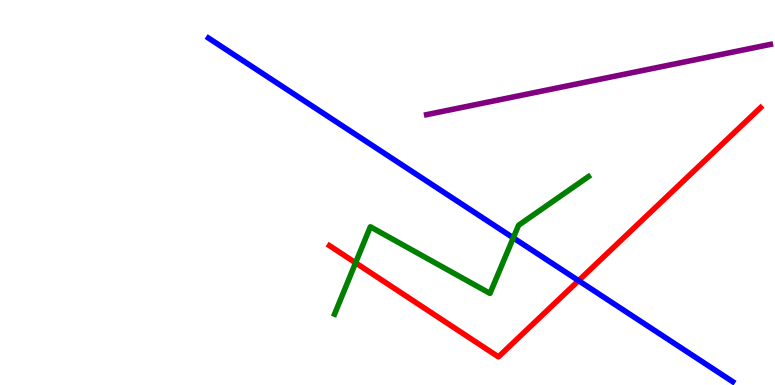[{'lines': ['blue', 'red'], 'intersections': [{'x': 7.47, 'y': 2.71}]}, {'lines': ['green', 'red'], 'intersections': [{'x': 4.59, 'y': 3.17}]}, {'lines': ['purple', 'red'], 'intersections': []}, {'lines': ['blue', 'green'], 'intersections': [{'x': 6.62, 'y': 3.82}]}, {'lines': ['blue', 'purple'], 'intersections': []}, {'lines': ['green', 'purple'], 'intersections': []}]